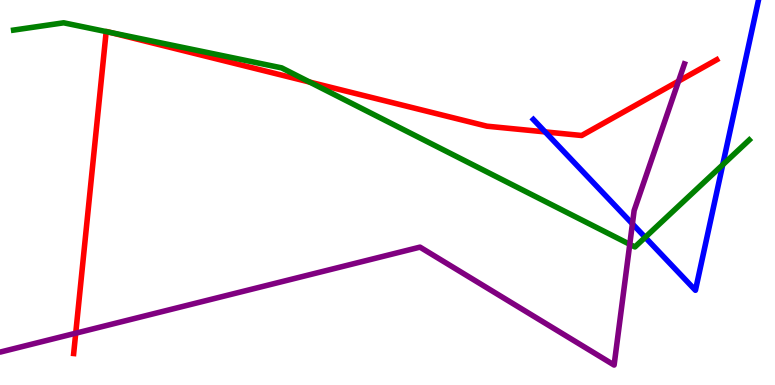[{'lines': ['blue', 'red'], 'intersections': [{'x': 7.03, 'y': 6.57}]}, {'lines': ['green', 'red'], 'intersections': [{'x': 1.37, 'y': 9.18}, {'x': 1.42, 'y': 9.16}, {'x': 4.0, 'y': 7.87}]}, {'lines': ['purple', 'red'], 'intersections': [{'x': 0.977, 'y': 1.35}, {'x': 8.76, 'y': 7.89}]}, {'lines': ['blue', 'green'], 'intersections': [{'x': 8.33, 'y': 3.84}, {'x': 9.33, 'y': 5.72}]}, {'lines': ['blue', 'purple'], 'intersections': [{'x': 8.16, 'y': 4.19}]}, {'lines': ['green', 'purple'], 'intersections': [{'x': 8.13, 'y': 3.65}]}]